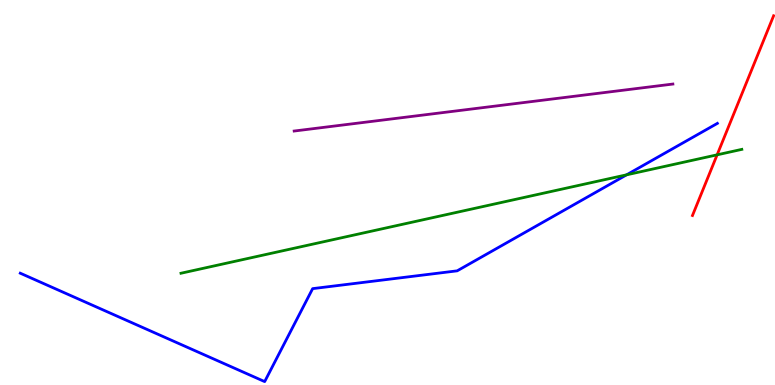[{'lines': ['blue', 'red'], 'intersections': []}, {'lines': ['green', 'red'], 'intersections': [{'x': 9.25, 'y': 5.98}]}, {'lines': ['purple', 'red'], 'intersections': []}, {'lines': ['blue', 'green'], 'intersections': [{'x': 8.09, 'y': 5.46}]}, {'lines': ['blue', 'purple'], 'intersections': []}, {'lines': ['green', 'purple'], 'intersections': []}]